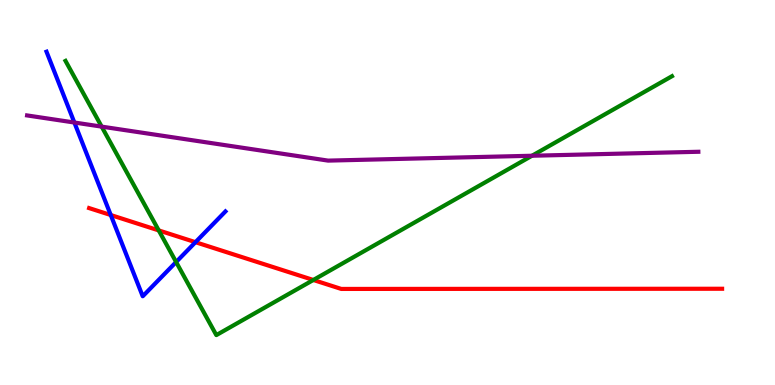[{'lines': ['blue', 'red'], 'intersections': [{'x': 1.43, 'y': 4.41}, {'x': 2.52, 'y': 3.71}]}, {'lines': ['green', 'red'], 'intersections': [{'x': 2.05, 'y': 4.02}, {'x': 4.04, 'y': 2.73}]}, {'lines': ['purple', 'red'], 'intersections': []}, {'lines': ['blue', 'green'], 'intersections': [{'x': 2.27, 'y': 3.19}]}, {'lines': ['blue', 'purple'], 'intersections': [{'x': 0.96, 'y': 6.82}]}, {'lines': ['green', 'purple'], 'intersections': [{'x': 1.31, 'y': 6.71}, {'x': 6.86, 'y': 5.95}]}]